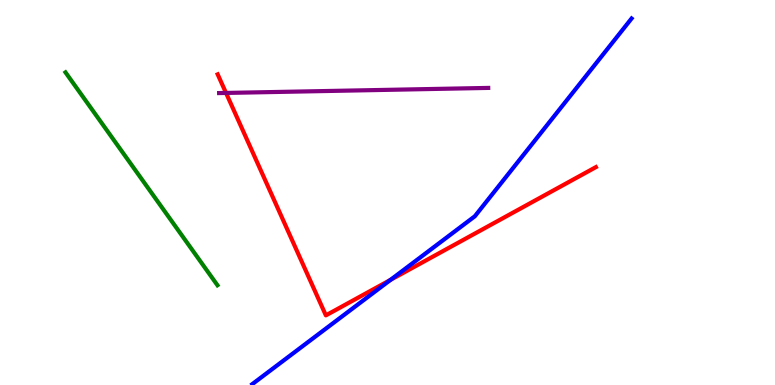[{'lines': ['blue', 'red'], 'intersections': [{'x': 5.04, 'y': 2.73}]}, {'lines': ['green', 'red'], 'intersections': []}, {'lines': ['purple', 'red'], 'intersections': [{'x': 2.92, 'y': 7.59}]}, {'lines': ['blue', 'green'], 'intersections': []}, {'lines': ['blue', 'purple'], 'intersections': []}, {'lines': ['green', 'purple'], 'intersections': []}]